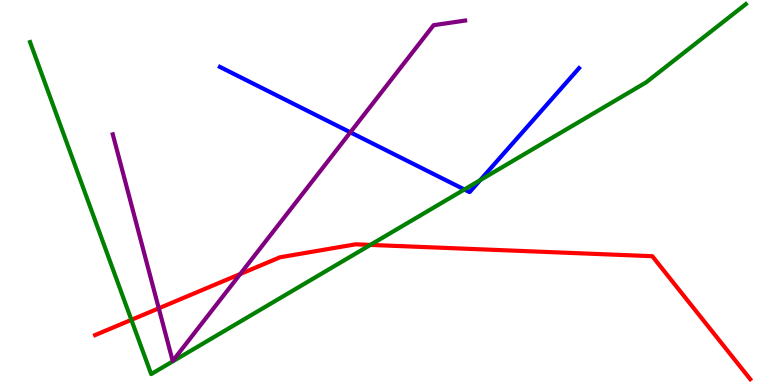[{'lines': ['blue', 'red'], 'intersections': []}, {'lines': ['green', 'red'], 'intersections': [{'x': 1.7, 'y': 1.69}, {'x': 4.78, 'y': 3.64}]}, {'lines': ['purple', 'red'], 'intersections': [{'x': 2.05, 'y': 1.99}, {'x': 3.1, 'y': 2.88}]}, {'lines': ['blue', 'green'], 'intersections': [{'x': 5.99, 'y': 5.08}, {'x': 6.2, 'y': 5.32}]}, {'lines': ['blue', 'purple'], 'intersections': [{'x': 4.52, 'y': 6.56}]}, {'lines': ['green', 'purple'], 'intersections': []}]